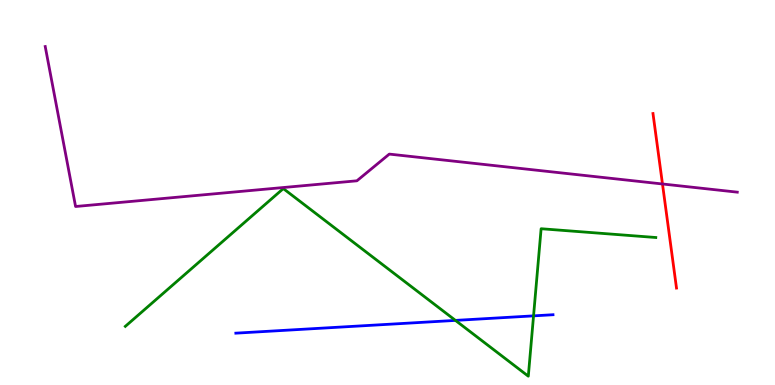[{'lines': ['blue', 'red'], 'intersections': []}, {'lines': ['green', 'red'], 'intersections': []}, {'lines': ['purple', 'red'], 'intersections': [{'x': 8.55, 'y': 5.22}]}, {'lines': ['blue', 'green'], 'intersections': [{'x': 5.88, 'y': 1.68}, {'x': 6.88, 'y': 1.8}]}, {'lines': ['blue', 'purple'], 'intersections': []}, {'lines': ['green', 'purple'], 'intersections': []}]